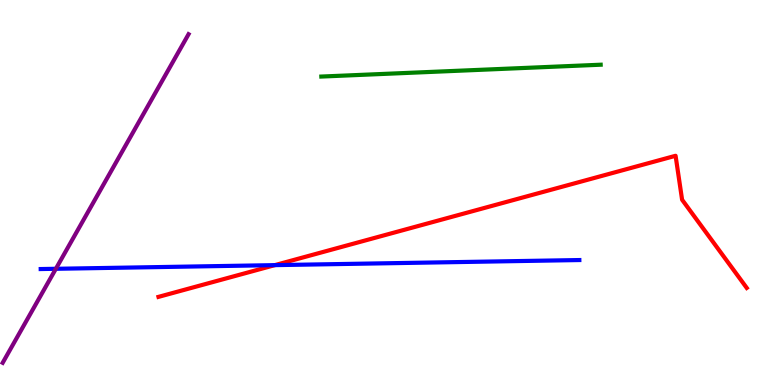[{'lines': ['blue', 'red'], 'intersections': [{'x': 3.55, 'y': 3.11}]}, {'lines': ['green', 'red'], 'intersections': []}, {'lines': ['purple', 'red'], 'intersections': []}, {'lines': ['blue', 'green'], 'intersections': []}, {'lines': ['blue', 'purple'], 'intersections': [{'x': 0.721, 'y': 3.02}]}, {'lines': ['green', 'purple'], 'intersections': []}]